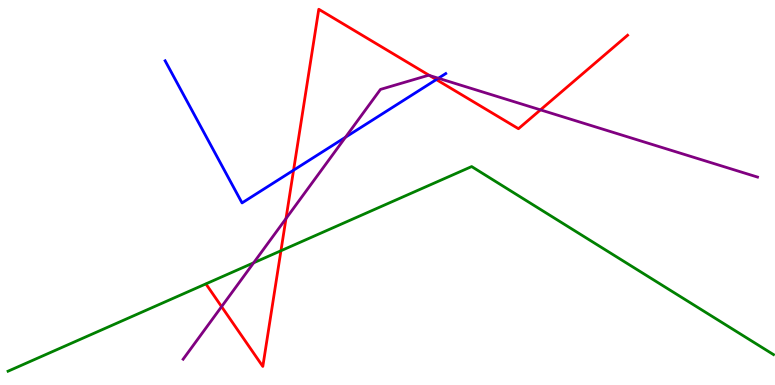[{'lines': ['blue', 'red'], 'intersections': [{'x': 3.79, 'y': 5.58}, {'x': 5.63, 'y': 7.93}]}, {'lines': ['green', 'red'], 'intersections': [{'x': 3.63, 'y': 3.49}]}, {'lines': ['purple', 'red'], 'intersections': [{'x': 2.86, 'y': 2.04}, {'x': 3.69, 'y': 4.32}, {'x': 5.54, 'y': 8.04}, {'x': 6.97, 'y': 7.15}]}, {'lines': ['blue', 'green'], 'intersections': []}, {'lines': ['blue', 'purple'], 'intersections': [{'x': 4.46, 'y': 6.44}, {'x': 5.66, 'y': 7.97}]}, {'lines': ['green', 'purple'], 'intersections': [{'x': 3.27, 'y': 3.17}]}]